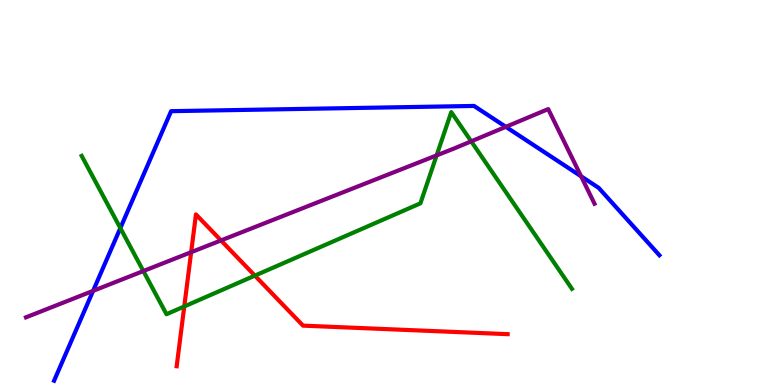[{'lines': ['blue', 'red'], 'intersections': []}, {'lines': ['green', 'red'], 'intersections': [{'x': 2.38, 'y': 2.04}, {'x': 3.29, 'y': 2.84}]}, {'lines': ['purple', 'red'], 'intersections': [{'x': 2.47, 'y': 3.45}, {'x': 2.85, 'y': 3.76}]}, {'lines': ['blue', 'green'], 'intersections': [{'x': 1.55, 'y': 4.08}]}, {'lines': ['blue', 'purple'], 'intersections': [{'x': 1.2, 'y': 2.45}, {'x': 6.53, 'y': 6.71}, {'x': 7.5, 'y': 5.42}]}, {'lines': ['green', 'purple'], 'intersections': [{'x': 1.85, 'y': 2.96}, {'x': 5.63, 'y': 5.96}, {'x': 6.08, 'y': 6.33}]}]